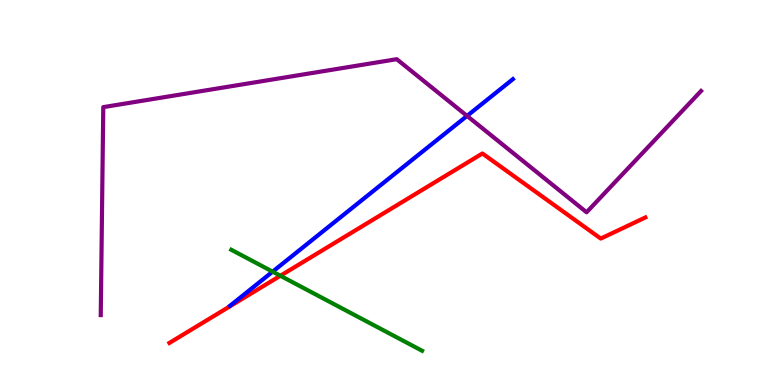[{'lines': ['blue', 'red'], 'intersections': []}, {'lines': ['green', 'red'], 'intersections': [{'x': 3.62, 'y': 2.84}]}, {'lines': ['purple', 'red'], 'intersections': []}, {'lines': ['blue', 'green'], 'intersections': [{'x': 3.52, 'y': 2.94}]}, {'lines': ['blue', 'purple'], 'intersections': [{'x': 6.03, 'y': 6.99}]}, {'lines': ['green', 'purple'], 'intersections': []}]